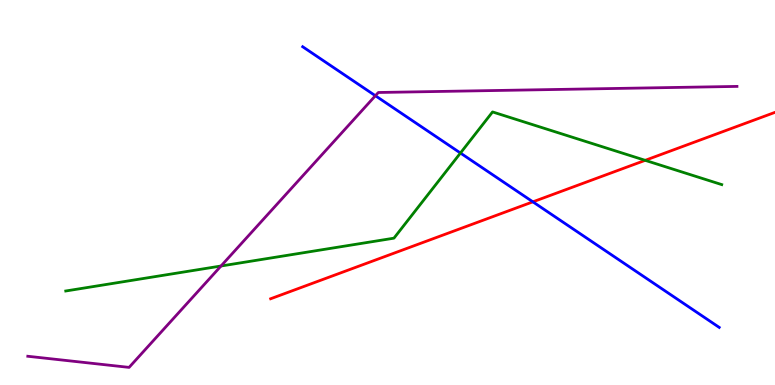[{'lines': ['blue', 'red'], 'intersections': [{'x': 6.88, 'y': 4.76}]}, {'lines': ['green', 'red'], 'intersections': [{'x': 8.33, 'y': 5.84}]}, {'lines': ['purple', 'red'], 'intersections': []}, {'lines': ['blue', 'green'], 'intersections': [{'x': 5.94, 'y': 6.03}]}, {'lines': ['blue', 'purple'], 'intersections': [{'x': 4.84, 'y': 7.51}]}, {'lines': ['green', 'purple'], 'intersections': [{'x': 2.85, 'y': 3.09}]}]